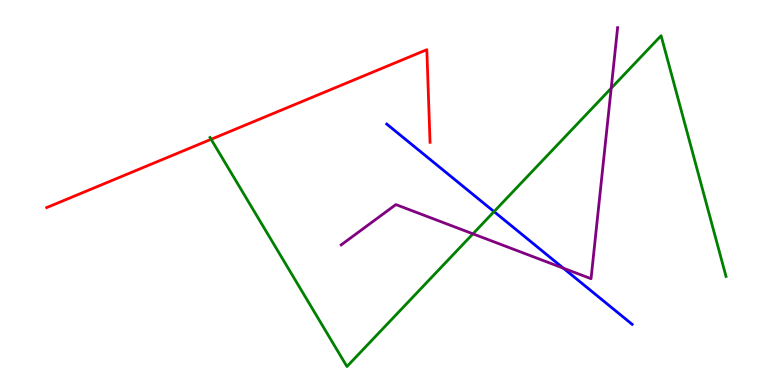[{'lines': ['blue', 'red'], 'intersections': []}, {'lines': ['green', 'red'], 'intersections': [{'x': 2.72, 'y': 6.38}]}, {'lines': ['purple', 'red'], 'intersections': []}, {'lines': ['blue', 'green'], 'intersections': [{'x': 6.37, 'y': 4.5}]}, {'lines': ['blue', 'purple'], 'intersections': [{'x': 7.27, 'y': 3.03}]}, {'lines': ['green', 'purple'], 'intersections': [{'x': 6.1, 'y': 3.93}, {'x': 7.89, 'y': 7.71}]}]